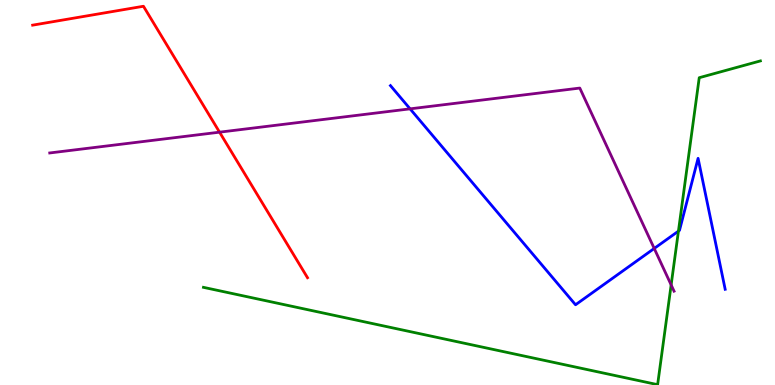[{'lines': ['blue', 'red'], 'intersections': []}, {'lines': ['green', 'red'], 'intersections': []}, {'lines': ['purple', 'red'], 'intersections': [{'x': 2.83, 'y': 6.57}]}, {'lines': ['blue', 'green'], 'intersections': [{'x': 8.75, 'y': 4.0}]}, {'lines': ['blue', 'purple'], 'intersections': [{'x': 5.29, 'y': 7.17}, {'x': 8.44, 'y': 3.55}]}, {'lines': ['green', 'purple'], 'intersections': [{'x': 8.66, 'y': 2.6}]}]